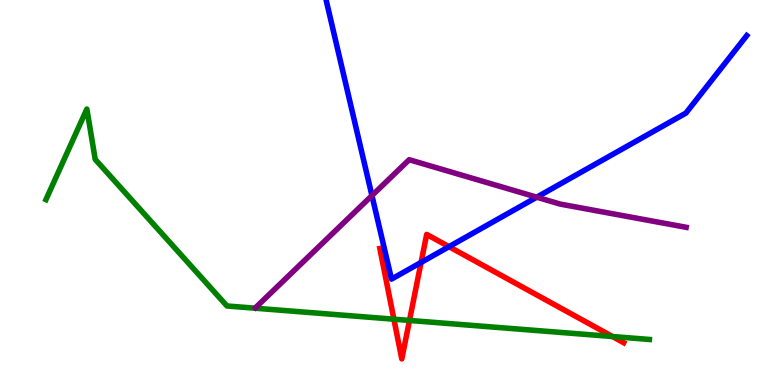[{'lines': ['blue', 'red'], 'intersections': [{'x': 5.43, 'y': 3.18}, {'x': 5.79, 'y': 3.59}]}, {'lines': ['green', 'red'], 'intersections': [{'x': 5.08, 'y': 1.71}, {'x': 5.28, 'y': 1.68}, {'x': 7.9, 'y': 1.26}]}, {'lines': ['purple', 'red'], 'intersections': []}, {'lines': ['blue', 'green'], 'intersections': []}, {'lines': ['blue', 'purple'], 'intersections': [{'x': 4.8, 'y': 4.92}, {'x': 6.93, 'y': 4.88}]}, {'lines': ['green', 'purple'], 'intersections': []}]